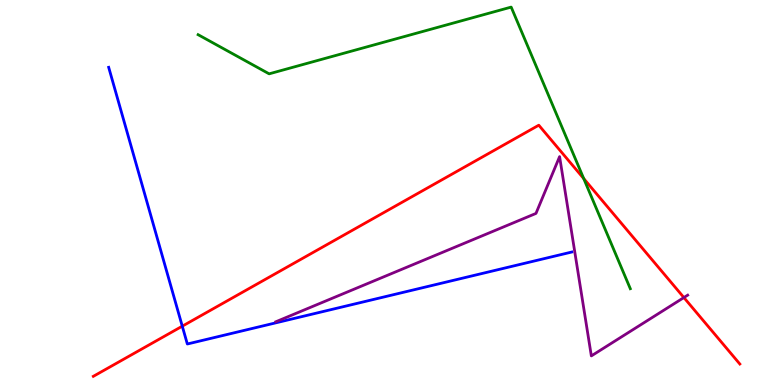[{'lines': ['blue', 'red'], 'intersections': [{'x': 2.35, 'y': 1.53}]}, {'lines': ['green', 'red'], 'intersections': [{'x': 7.53, 'y': 5.36}]}, {'lines': ['purple', 'red'], 'intersections': [{'x': 8.82, 'y': 2.27}]}, {'lines': ['blue', 'green'], 'intersections': []}, {'lines': ['blue', 'purple'], 'intersections': []}, {'lines': ['green', 'purple'], 'intersections': []}]